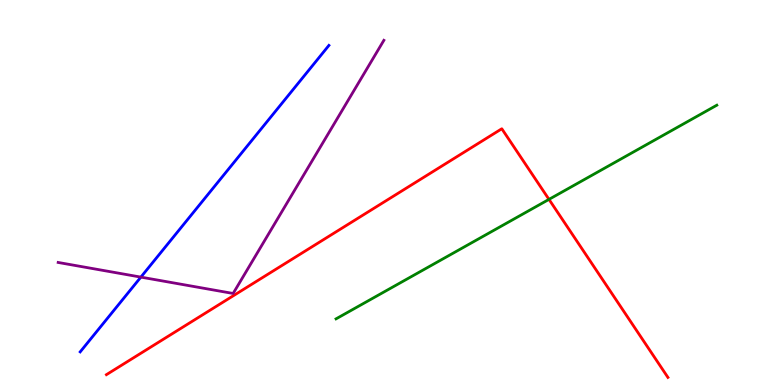[{'lines': ['blue', 'red'], 'intersections': []}, {'lines': ['green', 'red'], 'intersections': [{'x': 7.08, 'y': 4.82}]}, {'lines': ['purple', 'red'], 'intersections': []}, {'lines': ['blue', 'green'], 'intersections': []}, {'lines': ['blue', 'purple'], 'intersections': [{'x': 1.82, 'y': 2.8}]}, {'lines': ['green', 'purple'], 'intersections': []}]